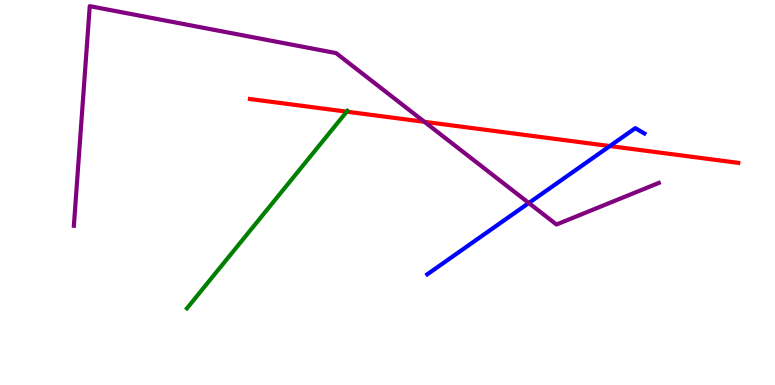[{'lines': ['blue', 'red'], 'intersections': [{'x': 7.87, 'y': 6.21}]}, {'lines': ['green', 'red'], 'intersections': [{'x': 4.47, 'y': 7.1}]}, {'lines': ['purple', 'red'], 'intersections': [{'x': 5.48, 'y': 6.84}]}, {'lines': ['blue', 'green'], 'intersections': []}, {'lines': ['blue', 'purple'], 'intersections': [{'x': 6.82, 'y': 4.73}]}, {'lines': ['green', 'purple'], 'intersections': []}]